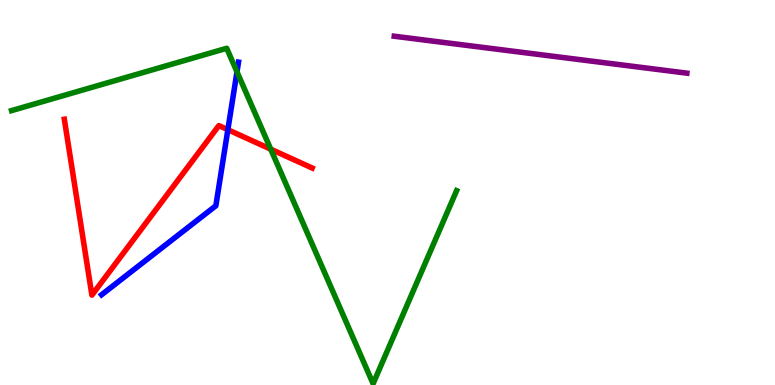[{'lines': ['blue', 'red'], 'intersections': [{'x': 2.94, 'y': 6.63}]}, {'lines': ['green', 'red'], 'intersections': [{'x': 3.49, 'y': 6.13}]}, {'lines': ['purple', 'red'], 'intersections': []}, {'lines': ['blue', 'green'], 'intersections': [{'x': 3.06, 'y': 8.13}]}, {'lines': ['blue', 'purple'], 'intersections': []}, {'lines': ['green', 'purple'], 'intersections': []}]